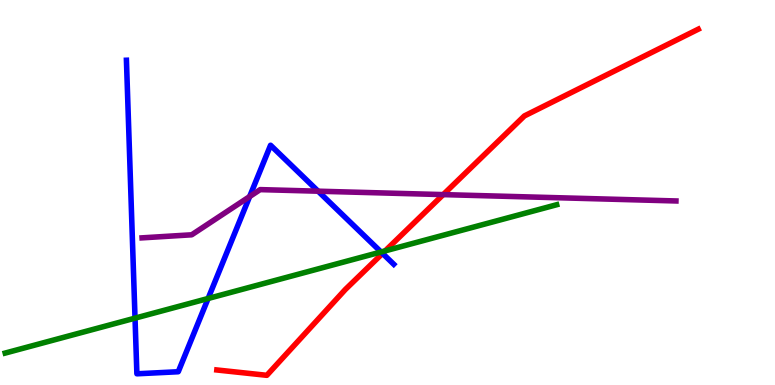[{'lines': ['blue', 'red'], 'intersections': [{'x': 4.94, 'y': 3.42}]}, {'lines': ['green', 'red'], 'intersections': [{'x': 4.97, 'y': 3.48}]}, {'lines': ['purple', 'red'], 'intersections': [{'x': 5.72, 'y': 4.95}]}, {'lines': ['blue', 'green'], 'intersections': [{'x': 1.74, 'y': 1.74}, {'x': 2.69, 'y': 2.25}, {'x': 4.92, 'y': 3.46}]}, {'lines': ['blue', 'purple'], 'intersections': [{'x': 3.22, 'y': 4.89}, {'x': 4.1, 'y': 5.03}]}, {'lines': ['green', 'purple'], 'intersections': []}]